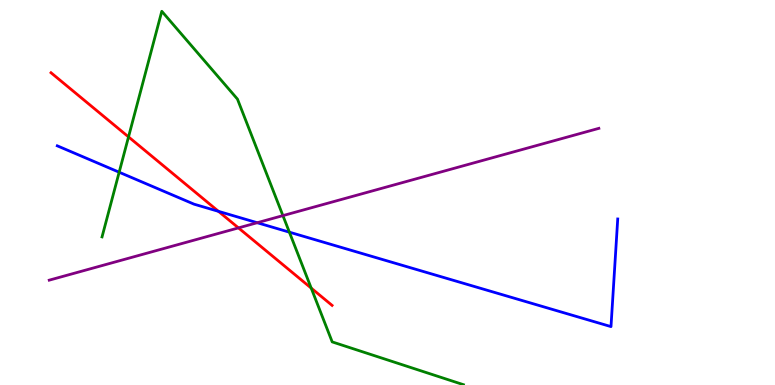[{'lines': ['blue', 'red'], 'intersections': [{'x': 2.82, 'y': 4.51}]}, {'lines': ['green', 'red'], 'intersections': [{'x': 1.66, 'y': 6.44}, {'x': 4.02, 'y': 2.52}]}, {'lines': ['purple', 'red'], 'intersections': [{'x': 3.08, 'y': 4.08}]}, {'lines': ['blue', 'green'], 'intersections': [{'x': 1.54, 'y': 5.53}, {'x': 3.73, 'y': 3.97}]}, {'lines': ['blue', 'purple'], 'intersections': [{'x': 3.32, 'y': 4.22}]}, {'lines': ['green', 'purple'], 'intersections': [{'x': 3.65, 'y': 4.4}]}]